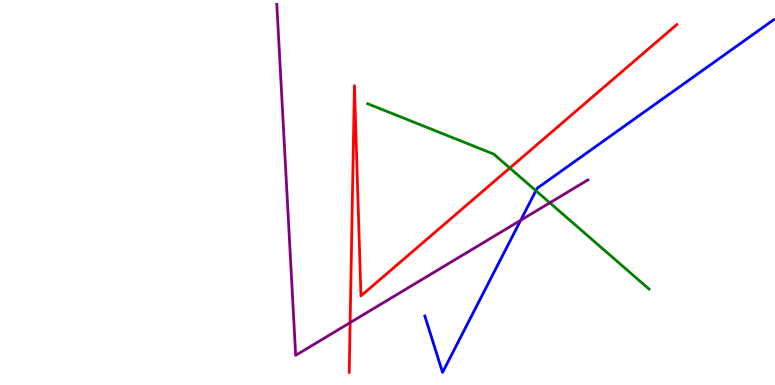[{'lines': ['blue', 'red'], 'intersections': []}, {'lines': ['green', 'red'], 'intersections': [{'x': 6.58, 'y': 5.64}]}, {'lines': ['purple', 'red'], 'intersections': [{'x': 4.52, 'y': 1.62}]}, {'lines': ['blue', 'green'], 'intersections': [{'x': 6.91, 'y': 5.05}]}, {'lines': ['blue', 'purple'], 'intersections': [{'x': 6.72, 'y': 4.28}]}, {'lines': ['green', 'purple'], 'intersections': [{'x': 7.09, 'y': 4.73}]}]